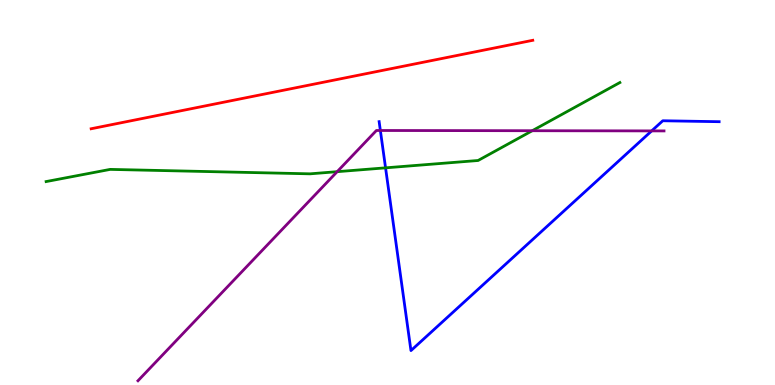[{'lines': ['blue', 'red'], 'intersections': []}, {'lines': ['green', 'red'], 'intersections': []}, {'lines': ['purple', 'red'], 'intersections': []}, {'lines': ['blue', 'green'], 'intersections': [{'x': 4.97, 'y': 5.64}]}, {'lines': ['blue', 'purple'], 'intersections': [{'x': 4.91, 'y': 6.61}, {'x': 8.41, 'y': 6.6}]}, {'lines': ['green', 'purple'], 'intersections': [{'x': 4.35, 'y': 5.54}, {'x': 6.87, 'y': 6.6}]}]